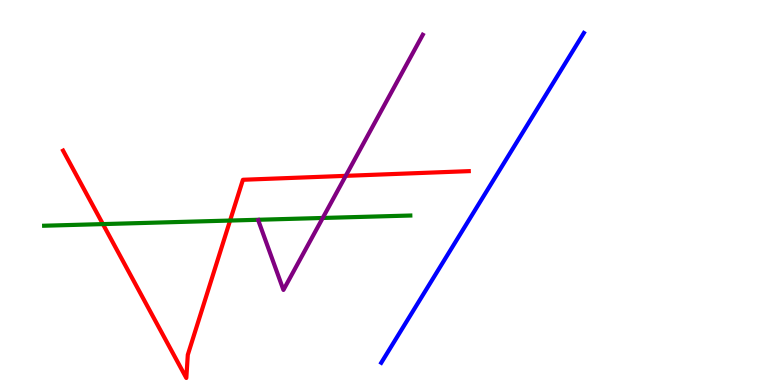[{'lines': ['blue', 'red'], 'intersections': []}, {'lines': ['green', 'red'], 'intersections': [{'x': 1.33, 'y': 4.18}, {'x': 2.97, 'y': 4.27}]}, {'lines': ['purple', 'red'], 'intersections': [{'x': 4.46, 'y': 5.43}]}, {'lines': ['blue', 'green'], 'intersections': []}, {'lines': ['blue', 'purple'], 'intersections': []}, {'lines': ['green', 'purple'], 'intersections': [{'x': 4.16, 'y': 4.34}]}]